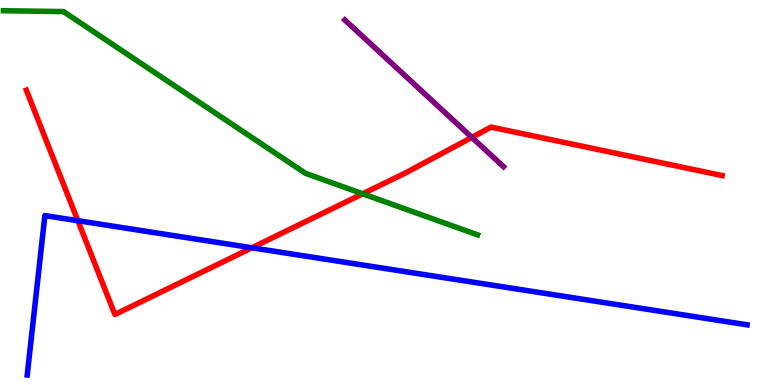[{'lines': ['blue', 'red'], 'intersections': [{'x': 1.0, 'y': 4.27}, {'x': 3.25, 'y': 3.56}]}, {'lines': ['green', 'red'], 'intersections': [{'x': 4.68, 'y': 4.97}]}, {'lines': ['purple', 'red'], 'intersections': [{'x': 6.09, 'y': 6.43}]}, {'lines': ['blue', 'green'], 'intersections': []}, {'lines': ['blue', 'purple'], 'intersections': []}, {'lines': ['green', 'purple'], 'intersections': []}]